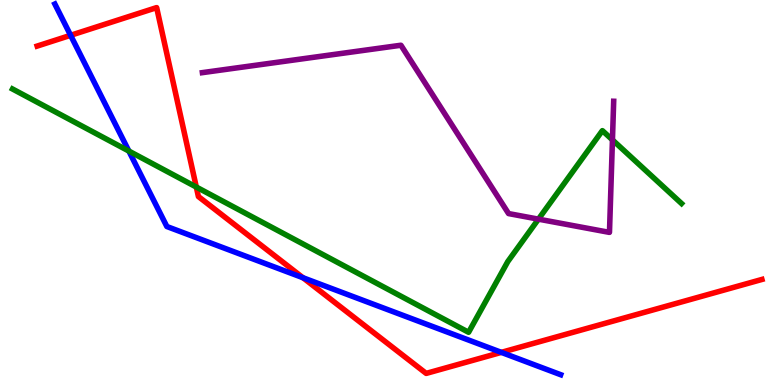[{'lines': ['blue', 'red'], 'intersections': [{'x': 0.911, 'y': 9.08}, {'x': 3.91, 'y': 2.79}, {'x': 6.47, 'y': 0.848}]}, {'lines': ['green', 'red'], 'intersections': [{'x': 2.53, 'y': 5.14}]}, {'lines': ['purple', 'red'], 'intersections': []}, {'lines': ['blue', 'green'], 'intersections': [{'x': 1.66, 'y': 6.08}]}, {'lines': ['blue', 'purple'], 'intersections': []}, {'lines': ['green', 'purple'], 'intersections': [{'x': 6.95, 'y': 4.31}, {'x': 7.9, 'y': 6.37}]}]